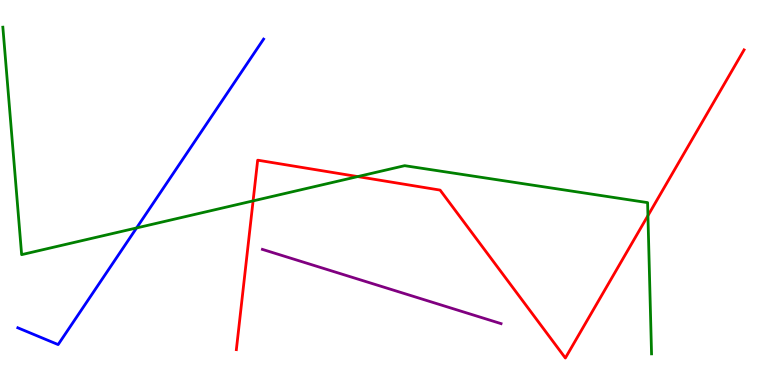[{'lines': ['blue', 'red'], 'intersections': []}, {'lines': ['green', 'red'], 'intersections': [{'x': 3.27, 'y': 4.78}, {'x': 4.62, 'y': 5.41}, {'x': 8.36, 'y': 4.4}]}, {'lines': ['purple', 'red'], 'intersections': []}, {'lines': ['blue', 'green'], 'intersections': [{'x': 1.76, 'y': 4.08}]}, {'lines': ['blue', 'purple'], 'intersections': []}, {'lines': ['green', 'purple'], 'intersections': []}]